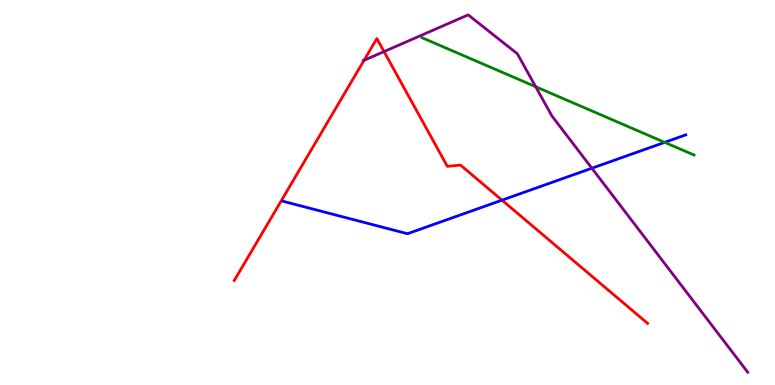[{'lines': ['blue', 'red'], 'intersections': [{'x': 6.48, 'y': 4.8}]}, {'lines': ['green', 'red'], 'intersections': []}, {'lines': ['purple', 'red'], 'intersections': [{'x': 4.7, 'y': 8.43}, {'x': 4.96, 'y': 8.66}]}, {'lines': ['blue', 'green'], 'intersections': [{'x': 8.58, 'y': 6.3}]}, {'lines': ['blue', 'purple'], 'intersections': [{'x': 7.64, 'y': 5.63}]}, {'lines': ['green', 'purple'], 'intersections': [{'x': 6.91, 'y': 7.75}]}]